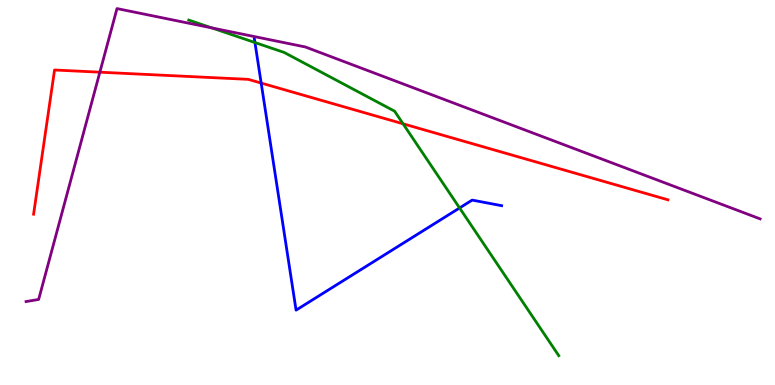[{'lines': ['blue', 'red'], 'intersections': [{'x': 3.37, 'y': 7.84}]}, {'lines': ['green', 'red'], 'intersections': [{'x': 5.2, 'y': 6.78}]}, {'lines': ['purple', 'red'], 'intersections': [{'x': 1.29, 'y': 8.12}]}, {'lines': ['blue', 'green'], 'intersections': [{'x': 3.29, 'y': 8.9}, {'x': 5.93, 'y': 4.6}]}, {'lines': ['blue', 'purple'], 'intersections': []}, {'lines': ['green', 'purple'], 'intersections': [{'x': 2.73, 'y': 9.28}]}]